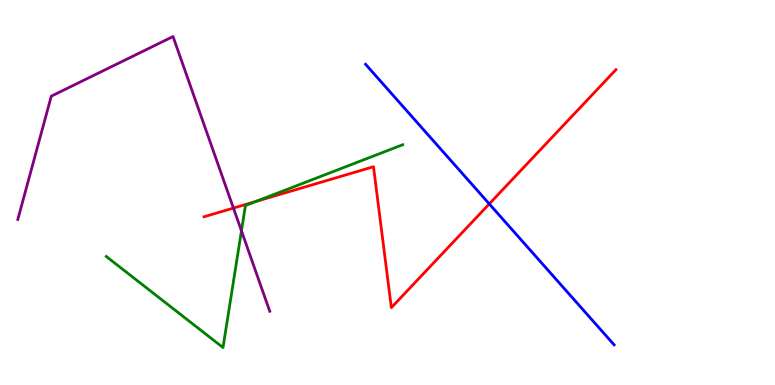[{'lines': ['blue', 'red'], 'intersections': [{'x': 6.31, 'y': 4.7}]}, {'lines': ['green', 'red'], 'intersections': [{'x': 3.3, 'y': 4.77}]}, {'lines': ['purple', 'red'], 'intersections': [{'x': 3.01, 'y': 4.6}]}, {'lines': ['blue', 'green'], 'intersections': []}, {'lines': ['blue', 'purple'], 'intersections': []}, {'lines': ['green', 'purple'], 'intersections': [{'x': 3.12, 'y': 4.0}]}]